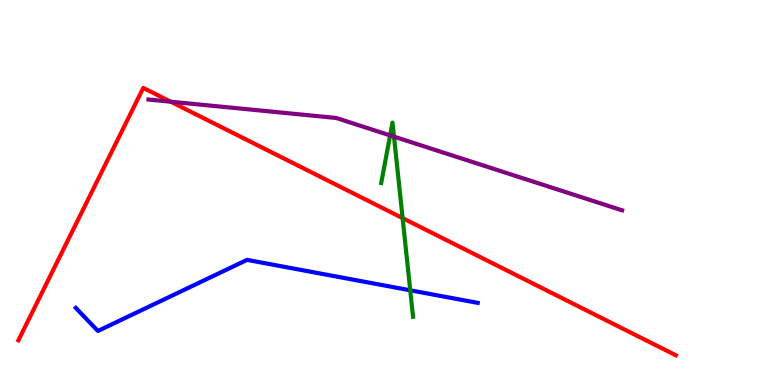[{'lines': ['blue', 'red'], 'intersections': []}, {'lines': ['green', 'red'], 'intersections': [{'x': 5.19, 'y': 4.34}]}, {'lines': ['purple', 'red'], 'intersections': [{'x': 2.2, 'y': 7.36}]}, {'lines': ['blue', 'green'], 'intersections': [{'x': 5.29, 'y': 2.46}]}, {'lines': ['blue', 'purple'], 'intersections': []}, {'lines': ['green', 'purple'], 'intersections': [{'x': 5.03, 'y': 6.48}, {'x': 5.08, 'y': 6.45}]}]